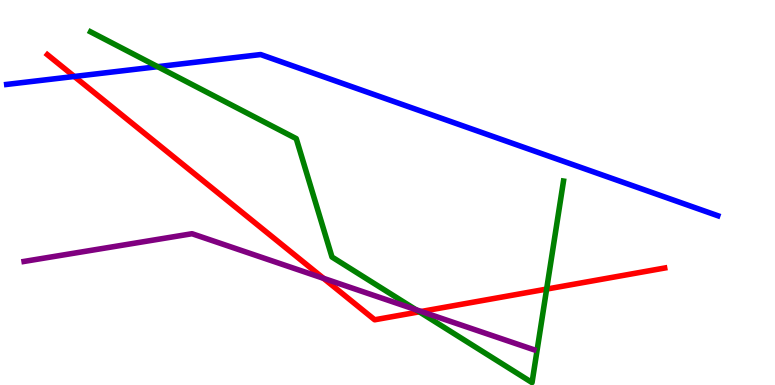[{'lines': ['blue', 'red'], 'intersections': [{'x': 0.959, 'y': 8.01}]}, {'lines': ['green', 'red'], 'intersections': [{'x': 5.41, 'y': 1.9}, {'x': 7.05, 'y': 2.49}]}, {'lines': ['purple', 'red'], 'intersections': [{'x': 4.17, 'y': 2.77}, {'x': 5.43, 'y': 1.91}]}, {'lines': ['blue', 'green'], 'intersections': [{'x': 2.03, 'y': 8.27}]}, {'lines': ['blue', 'purple'], 'intersections': []}, {'lines': ['green', 'purple'], 'intersections': [{'x': 5.37, 'y': 1.96}]}]